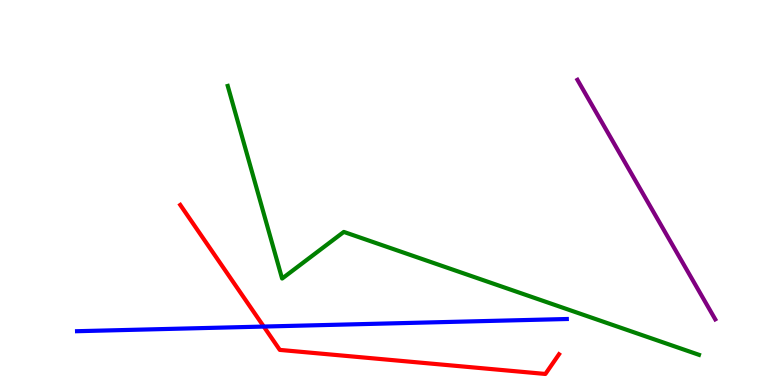[{'lines': ['blue', 'red'], 'intersections': [{'x': 3.4, 'y': 1.52}]}, {'lines': ['green', 'red'], 'intersections': []}, {'lines': ['purple', 'red'], 'intersections': []}, {'lines': ['blue', 'green'], 'intersections': []}, {'lines': ['blue', 'purple'], 'intersections': []}, {'lines': ['green', 'purple'], 'intersections': []}]